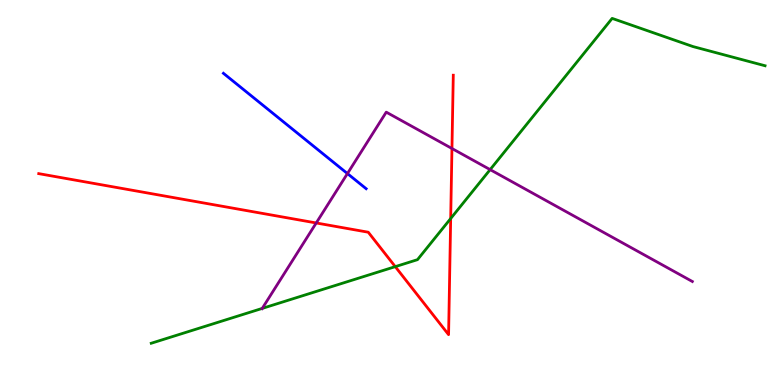[{'lines': ['blue', 'red'], 'intersections': []}, {'lines': ['green', 'red'], 'intersections': [{'x': 5.1, 'y': 3.07}, {'x': 5.82, 'y': 4.32}]}, {'lines': ['purple', 'red'], 'intersections': [{'x': 4.08, 'y': 4.21}, {'x': 5.83, 'y': 6.14}]}, {'lines': ['blue', 'green'], 'intersections': []}, {'lines': ['blue', 'purple'], 'intersections': [{'x': 4.48, 'y': 5.49}]}, {'lines': ['green', 'purple'], 'intersections': [{'x': 3.38, 'y': 1.99}, {'x': 6.32, 'y': 5.59}]}]